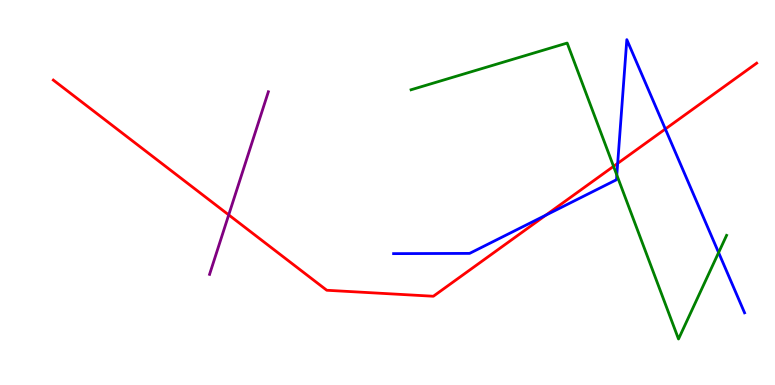[{'lines': ['blue', 'red'], 'intersections': [{'x': 7.04, 'y': 4.41}, {'x': 7.97, 'y': 5.76}, {'x': 8.59, 'y': 6.65}]}, {'lines': ['green', 'red'], 'intersections': [{'x': 7.92, 'y': 5.68}]}, {'lines': ['purple', 'red'], 'intersections': [{'x': 2.95, 'y': 4.42}]}, {'lines': ['blue', 'green'], 'intersections': [{'x': 7.96, 'y': 5.45}, {'x': 9.27, 'y': 3.44}]}, {'lines': ['blue', 'purple'], 'intersections': []}, {'lines': ['green', 'purple'], 'intersections': []}]